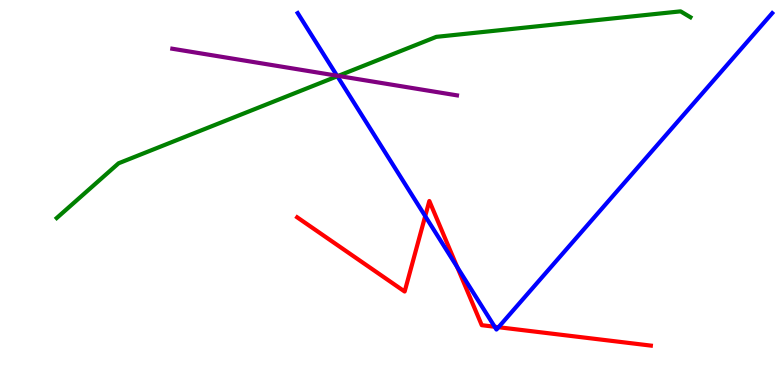[{'lines': ['blue', 'red'], 'intersections': [{'x': 5.49, 'y': 4.39}, {'x': 5.9, 'y': 3.06}, {'x': 6.38, 'y': 1.51}, {'x': 6.43, 'y': 1.5}]}, {'lines': ['green', 'red'], 'intersections': []}, {'lines': ['purple', 'red'], 'intersections': []}, {'lines': ['blue', 'green'], 'intersections': [{'x': 4.35, 'y': 8.02}]}, {'lines': ['blue', 'purple'], 'intersections': [{'x': 4.35, 'y': 8.03}]}, {'lines': ['green', 'purple'], 'intersections': [{'x': 4.36, 'y': 8.03}]}]